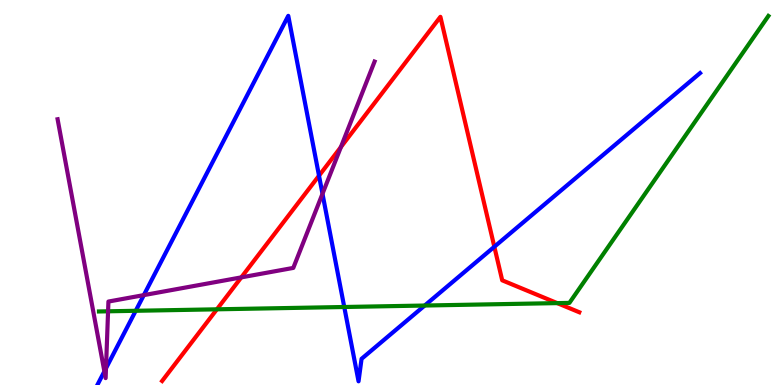[{'lines': ['blue', 'red'], 'intersections': [{'x': 4.12, 'y': 5.44}, {'x': 6.38, 'y': 3.59}]}, {'lines': ['green', 'red'], 'intersections': [{'x': 2.8, 'y': 1.97}, {'x': 7.19, 'y': 2.13}]}, {'lines': ['purple', 'red'], 'intersections': [{'x': 3.11, 'y': 2.8}, {'x': 4.4, 'y': 6.18}]}, {'lines': ['blue', 'green'], 'intersections': [{'x': 1.75, 'y': 1.93}, {'x': 4.44, 'y': 2.03}, {'x': 5.48, 'y': 2.06}]}, {'lines': ['blue', 'purple'], 'intersections': [{'x': 1.35, 'y': 0.354}, {'x': 1.37, 'y': 0.435}, {'x': 1.86, 'y': 2.33}, {'x': 4.16, 'y': 4.97}]}, {'lines': ['green', 'purple'], 'intersections': [{'x': 1.39, 'y': 1.91}]}]